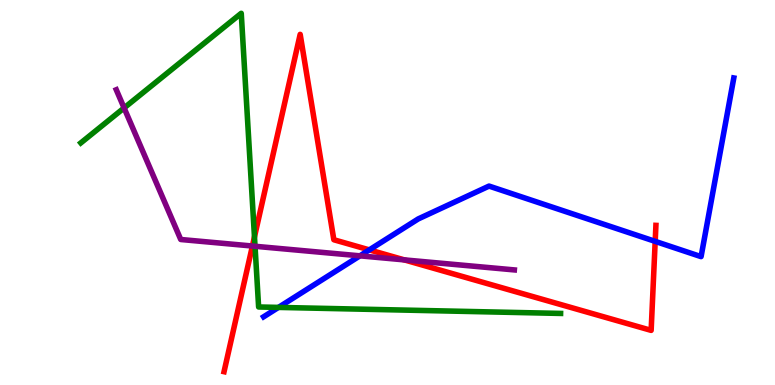[{'lines': ['blue', 'red'], 'intersections': [{'x': 4.77, 'y': 3.51}, {'x': 8.45, 'y': 3.73}]}, {'lines': ['green', 'red'], 'intersections': [{'x': 3.28, 'y': 3.85}]}, {'lines': ['purple', 'red'], 'intersections': [{'x': 3.26, 'y': 3.61}, {'x': 5.22, 'y': 3.25}]}, {'lines': ['blue', 'green'], 'intersections': [{'x': 3.59, 'y': 2.02}]}, {'lines': ['blue', 'purple'], 'intersections': [{'x': 4.64, 'y': 3.35}]}, {'lines': ['green', 'purple'], 'intersections': [{'x': 1.6, 'y': 7.2}, {'x': 3.29, 'y': 3.6}]}]